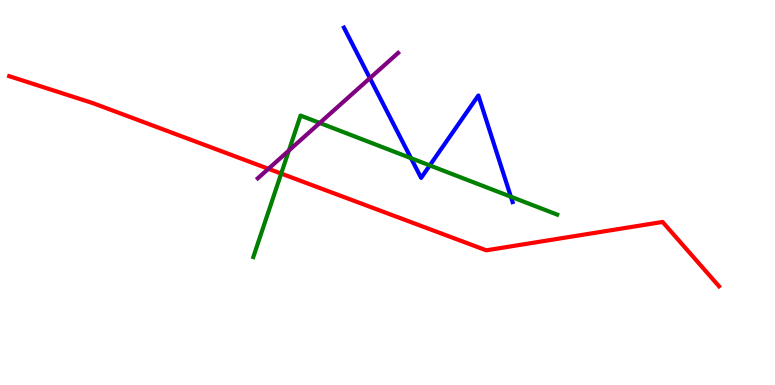[{'lines': ['blue', 'red'], 'intersections': []}, {'lines': ['green', 'red'], 'intersections': [{'x': 3.63, 'y': 5.49}]}, {'lines': ['purple', 'red'], 'intersections': [{'x': 3.46, 'y': 5.62}]}, {'lines': ['blue', 'green'], 'intersections': [{'x': 5.3, 'y': 5.89}, {'x': 5.55, 'y': 5.7}, {'x': 6.59, 'y': 4.89}]}, {'lines': ['blue', 'purple'], 'intersections': [{'x': 4.77, 'y': 7.97}]}, {'lines': ['green', 'purple'], 'intersections': [{'x': 3.73, 'y': 6.09}, {'x': 4.13, 'y': 6.81}]}]